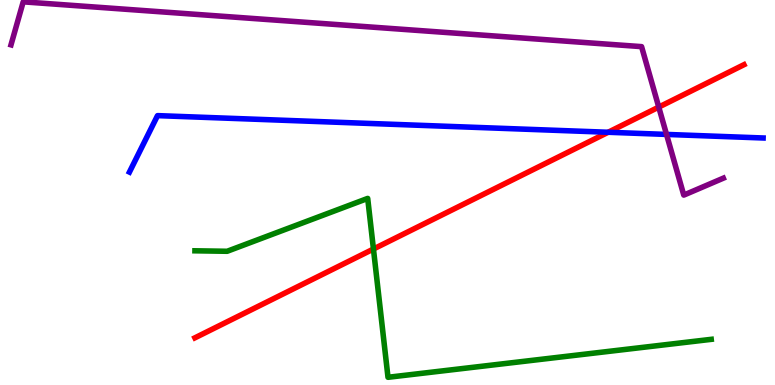[{'lines': ['blue', 'red'], 'intersections': [{'x': 7.85, 'y': 6.56}]}, {'lines': ['green', 'red'], 'intersections': [{'x': 4.82, 'y': 3.53}]}, {'lines': ['purple', 'red'], 'intersections': [{'x': 8.5, 'y': 7.22}]}, {'lines': ['blue', 'green'], 'intersections': []}, {'lines': ['blue', 'purple'], 'intersections': [{'x': 8.6, 'y': 6.51}]}, {'lines': ['green', 'purple'], 'intersections': []}]